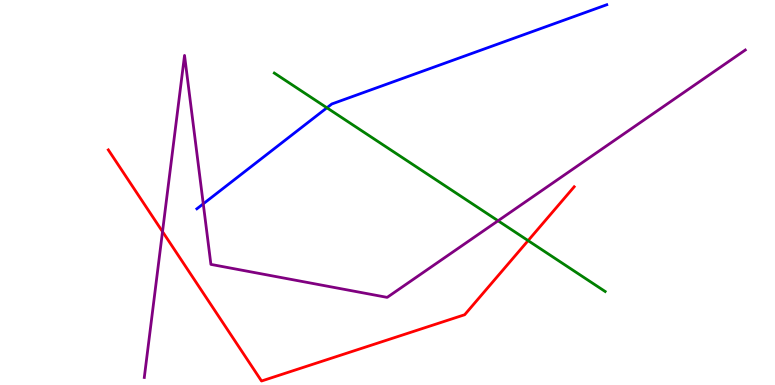[{'lines': ['blue', 'red'], 'intersections': []}, {'lines': ['green', 'red'], 'intersections': [{'x': 6.81, 'y': 3.75}]}, {'lines': ['purple', 'red'], 'intersections': [{'x': 2.1, 'y': 3.98}]}, {'lines': ['blue', 'green'], 'intersections': [{'x': 4.22, 'y': 7.2}]}, {'lines': ['blue', 'purple'], 'intersections': [{'x': 2.62, 'y': 4.71}]}, {'lines': ['green', 'purple'], 'intersections': [{'x': 6.43, 'y': 4.27}]}]